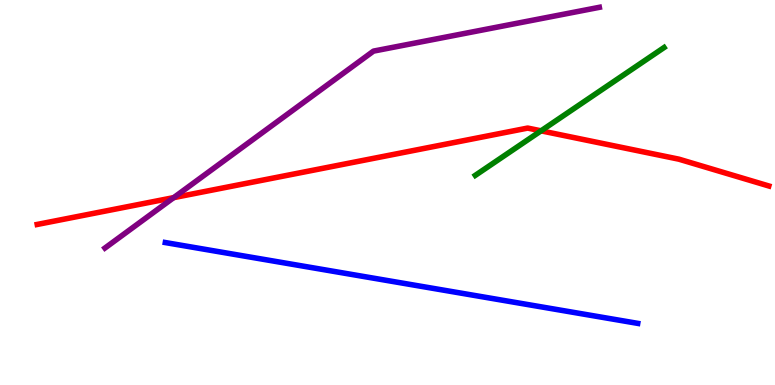[{'lines': ['blue', 'red'], 'intersections': []}, {'lines': ['green', 'red'], 'intersections': [{'x': 6.98, 'y': 6.6}]}, {'lines': ['purple', 'red'], 'intersections': [{'x': 2.24, 'y': 4.87}]}, {'lines': ['blue', 'green'], 'intersections': []}, {'lines': ['blue', 'purple'], 'intersections': []}, {'lines': ['green', 'purple'], 'intersections': []}]